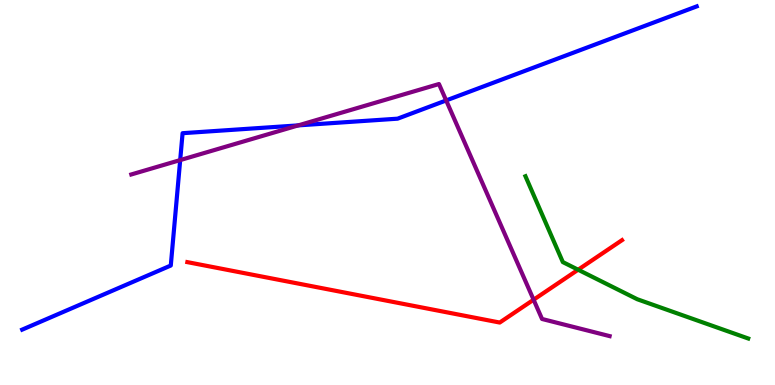[{'lines': ['blue', 'red'], 'intersections': []}, {'lines': ['green', 'red'], 'intersections': [{'x': 7.46, 'y': 2.99}]}, {'lines': ['purple', 'red'], 'intersections': [{'x': 6.89, 'y': 2.22}]}, {'lines': ['blue', 'green'], 'intersections': []}, {'lines': ['blue', 'purple'], 'intersections': [{'x': 2.33, 'y': 5.84}, {'x': 3.85, 'y': 6.74}, {'x': 5.76, 'y': 7.39}]}, {'lines': ['green', 'purple'], 'intersections': []}]